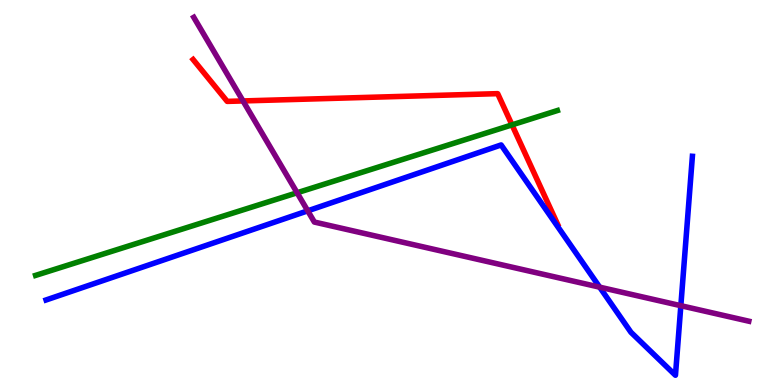[{'lines': ['blue', 'red'], 'intersections': []}, {'lines': ['green', 'red'], 'intersections': [{'x': 6.61, 'y': 6.76}]}, {'lines': ['purple', 'red'], 'intersections': [{'x': 3.14, 'y': 7.38}]}, {'lines': ['blue', 'green'], 'intersections': []}, {'lines': ['blue', 'purple'], 'intersections': [{'x': 3.97, 'y': 4.52}, {'x': 7.74, 'y': 2.54}, {'x': 8.78, 'y': 2.06}]}, {'lines': ['green', 'purple'], 'intersections': [{'x': 3.83, 'y': 4.99}]}]